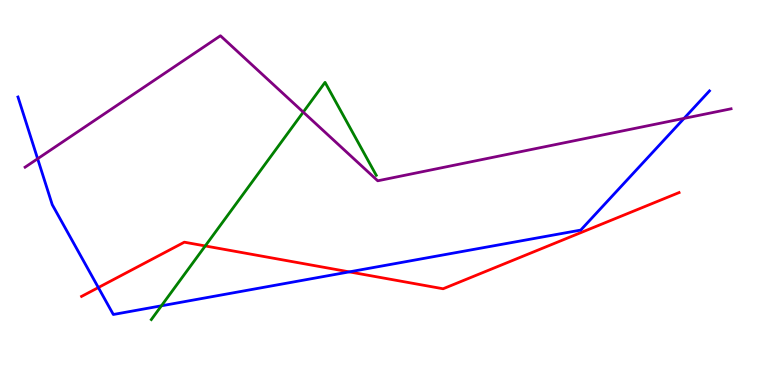[{'lines': ['blue', 'red'], 'intersections': [{'x': 1.27, 'y': 2.53}, {'x': 4.51, 'y': 2.94}]}, {'lines': ['green', 'red'], 'intersections': [{'x': 2.65, 'y': 3.61}]}, {'lines': ['purple', 'red'], 'intersections': []}, {'lines': ['blue', 'green'], 'intersections': [{'x': 2.08, 'y': 2.06}]}, {'lines': ['blue', 'purple'], 'intersections': [{'x': 0.486, 'y': 5.88}, {'x': 8.83, 'y': 6.93}]}, {'lines': ['green', 'purple'], 'intersections': [{'x': 3.91, 'y': 7.09}]}]